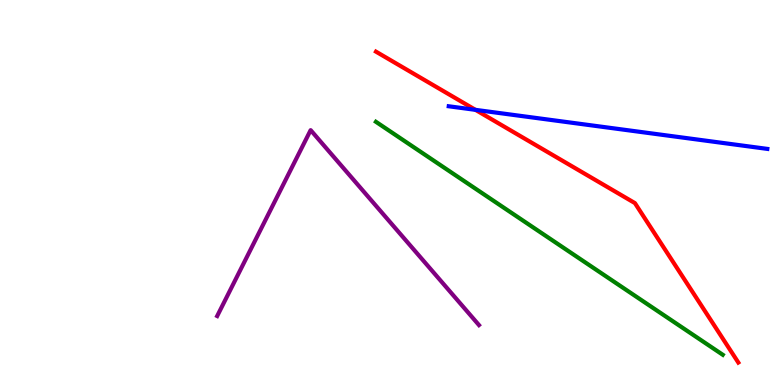[{'lines': ['blue', 'red'], 'intersections': [{'x': 6.14, 'y': 7.15}]}, {'lines': ['green', 'red'], 'intersections': []}, {'lines': ['purple', 'red'], 'intersections': []}, {'lines': ['blue', 'green'], 'intersections': []}, {'lines': ['blue', 'purple'], 'intersections': []}, {'lines': ['green', 'purple'], 'intersections': []}]